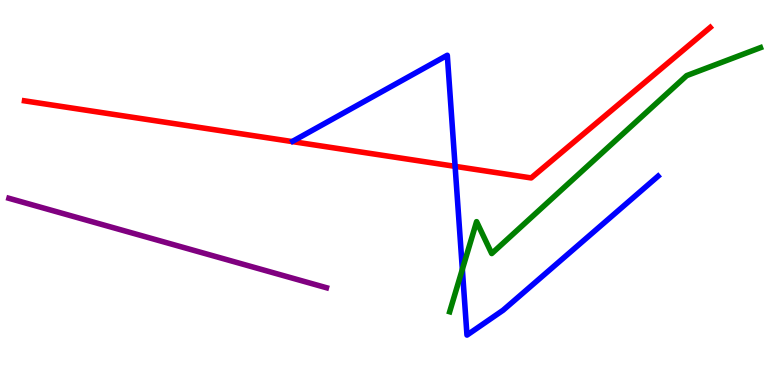[{'lines': ['blue', 'red'], 'intersections': [{'x': 5.87, 'y': 5.68}]}, {'lines': ['green', 'red'], 'intersections': []}, {'lines': ['purple', 'red'], 'intersections': []}, {'lines': ['blue', 'green'], 'intersections': [{'x': 5.97, 'y': 3.0}]}, {'lines': ['blue', 'purple'], 'intersections': []}, {'lines': ['green', 'purple'], 'intersections': []}]